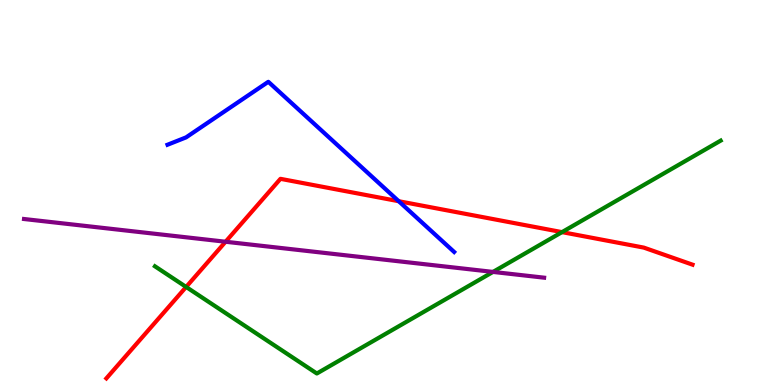[{'lines': ['blue', 'red'], 'intersections': [{'x': 5.14, 'y': 4.77}]}, {'lines': ['green', 'red'], 'intersections': [{'x': 2.4, 'y': 2.55}, {'x': 7.25, 'y': 3.97}]}, {'lines': ['purple', 'red'], 'intersections': [{'x': 2.91, 'y': 3.72}]}, {'lines': ['blue', 'green'], 'intersections': []}, {'lines': ['blue', 'purple'], 'intersections': []}, {'lines': ['green', 'purple'], 'intersections': [{'x': 6.36, 'y': 2.94}]}]